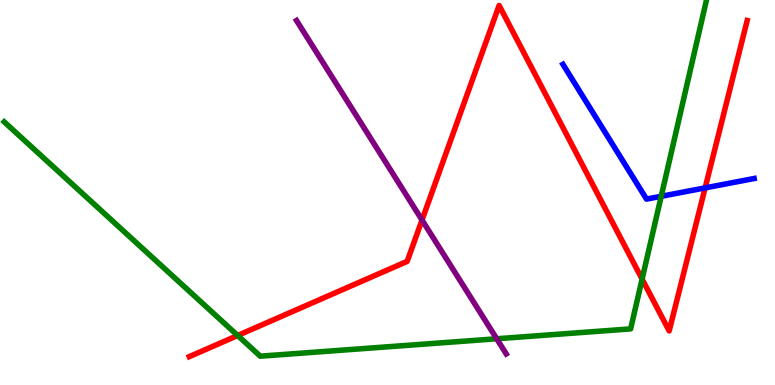[{'lines': ['blue', 'red'], 'intersections': [{'x': 9.1, 'y': 5.12}]}, {'lines': ['green', 'red'], 'intersections': [{'x': 3.07, 'y': 1.29}, {'x': 8.29, 'y': 2.75}]}, {'lines': ['purple', 'red'], 'intersections': [{'x': 5.45, 'y': 4.28}]}, {'lines': ['blue', 'green'], 'intersections': [{'x': 8.53, 'y': 4.9}]}, {'lines': ['blue', 'purple'], 'intersections': []}, {'lines': ['green', 'purple'], 'intersections': [{'x': 6.41, 'y': 1.2}]}]